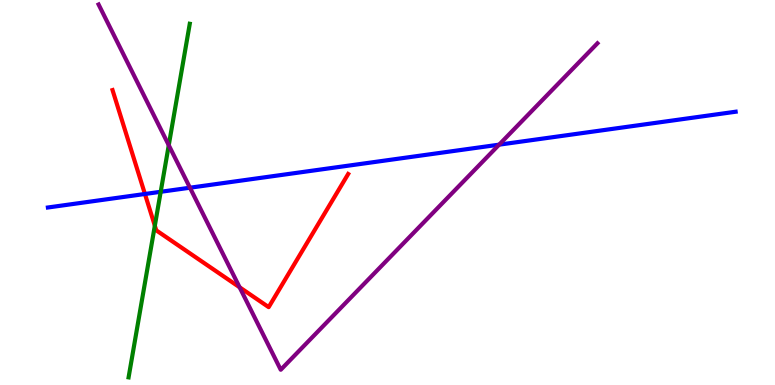[{'lines': ['blue', 'red'], 'intersections': [{'x': 1.87, 'y': 4.96}]}, {'lines': ['green', 'red'], 'intersections': [{'x': 2.0, 'y': 4.14}]}, {'lines': ['purple', 'red'], 'intersections': [{'x': 3.09, 'y': 2.54}]}, {'lines': ['blue', 'green'], 'intersections': [{'x': 2.07, 'y': 5.02}]}, {'lines': ['blue', 'purple'], 'intersections': [{'x': 2.45, 'y': 5.12}, {'x': 6.44, 'y': 6.24}]}, {'lines': ['green', 'purple'], 'intersections': [{'x': 2.18, 'y': 6.23}]}]